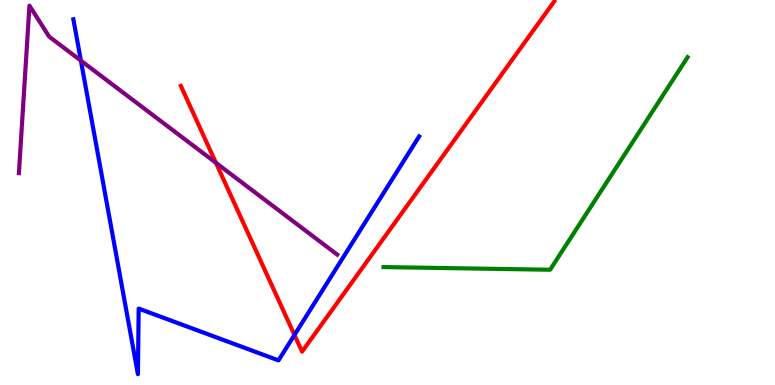[{'lines': ['blue', 'red'], 'intersections': [{'x': 3.8, 'y': 1.3}]}, {'lines': ['green', 'red'], 'intersections': []}, {'lines': ['purple', 'red'], 'intersections': [{'x': 2.79, 'y': 5.77}]}, {'lines': ['blue', 'green'], 'intersections': []}, {'lines': ['blue', 'purple'], 'intersections': [{'x': 1.04, 'y': 8.42}]}, {'lines': ['green', 'purple'], 'intersections': []}]